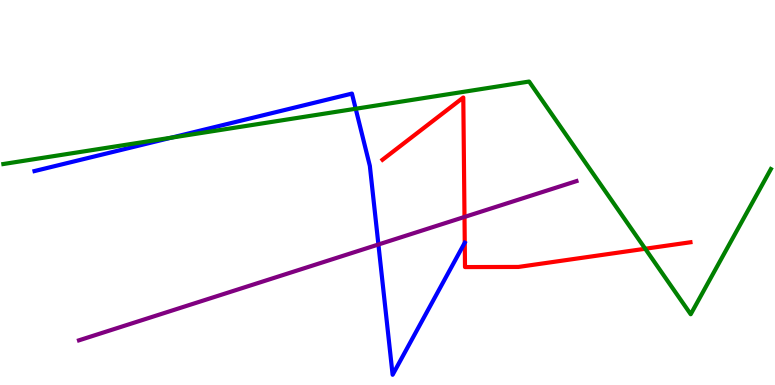[{'lines': ['blue', 'red'], 'intersections': []}, {'lines': ['green', 'red'], 'intersections': [{'x': 8.33, 'y': 3.54}]}, {'lines': ['purple', 'red'], 'intersections': [{'x': 5.99, 'y': 4.37}]}, {'lines': ['blue', 'green'], 'intersections': [{'x': 2.21, 'y': 6.42}, {'x': 4.59, 'y': 7.18}]}, {'lines': ['blue', 'purple'], 'intersections': [{'x': 4.88, 'y': 3.65}]}, {'lines': ['green', 'purple'], 'intersections': []}]